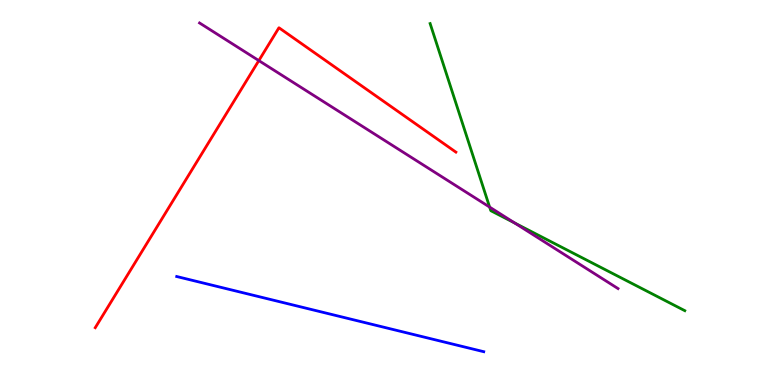[{'lines': ['blue', 'red'], 'intersections': []}, {'lines': ['green', 'red'], 'intersections': []}, {'lines': ['purple', 'red'], 'intersections': [{'x': 3.34, 'y': 8.43}]}, {'lines': ['blue', 'green'], 'intersections': []}, {'lines': ['blue', 'purple'], 'intersections': []}, {'lines': ['green', 'purple'], 'intersections': [{'x': 6.32, 'y': 4.62}, {'x': 6.64, 'y': 4.21}]}]